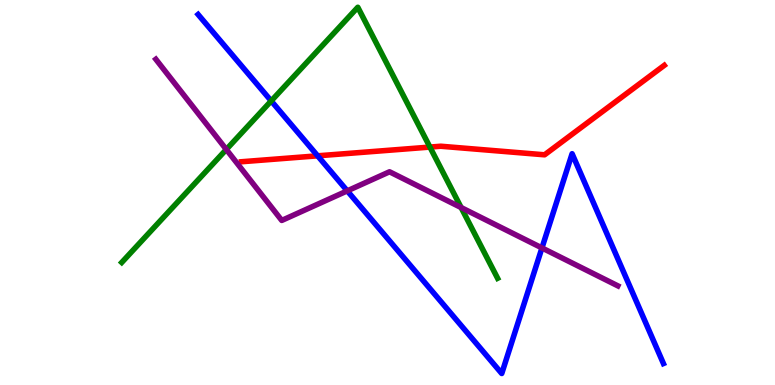[{'lines': ['blue', 'red'], 'intersections': [{'x': 4.1, 'y': 5.95}]}, {'lines': ['green', 'red'], 'intersections': [{'x': 5.55, 'y': 6.18}]}, {'lines': ['purple', 'red'], 'intersections': []}, {'lines': ['blue', 'green'], 'intersections': [{'x': 3.5, 'y': 7.38}]}, {'lines': ['blue', 'purple'], 'intersections': [{'x': 4.48, 'y': 5.04}, {'x': 6.99, 'y': 3.56}]}, {'lines': ['green', 'purple'], 'intersections': [{'x': 2.92, 'y': 6.12}, {'x': 5.95, 'y': 4.61}]}]